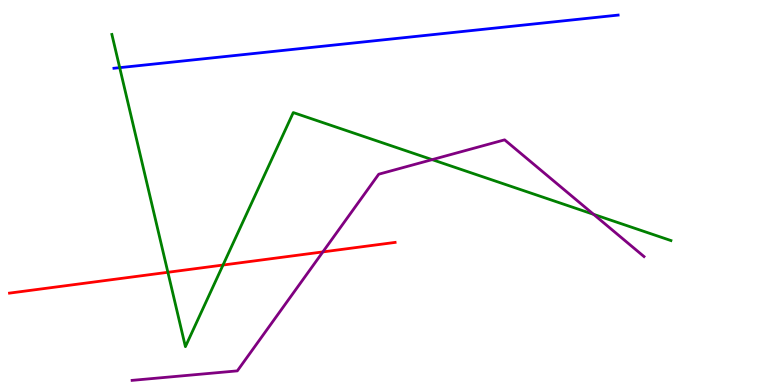[{'lines': ['blue', 'red'], 'intersections': []}, {'lines': ['green', 'red'], 'intersections': [{'x': 2.17, 'y': 2.93}, {'x': 2.88, 'y': 3.12}]}, {'lines': ['purple', 'red'], 'intersections': [{'x': 4.17, 'y': 3.46}]}, {'lines': ['blue', 'green'], 'intersections': [{'x': 1.54, 'y': 8.24}]}, {'lines': ['blue', 'purple'], 'intersections': []}, {'lines': ['green', 'purple'], 'intersections': [{'x': 5.58, 'y': 5.85}, {'x': 7.66, 'y': 4.43}]}]